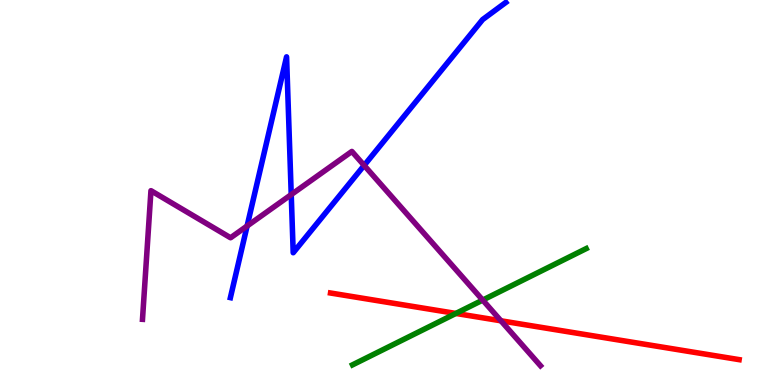[{'lines': ['blue', 'red'], 'intersections': []}, {'lines': ['green', 'red'], 'intersections': [{'x': 5.88, 'y': 1.86}]}, {'lines': ['purple', 'red'], 'intersections': [{'x': 6.46, 'y': 1.67}]}, {'lines': ['blue', 'green'], 'intersections': []}, {'lines': ['blue', 'purple'], 'intersections': [{'x': 3.19, 'y': 4.13}, {'x': 3.76, 'y': 4.95}, {'x': 4.7, 'y': 5.7}]}, {'lines': ['green', 'purple'], 'intersections': [{'x': 6.23, 'y': 2.21}]}]